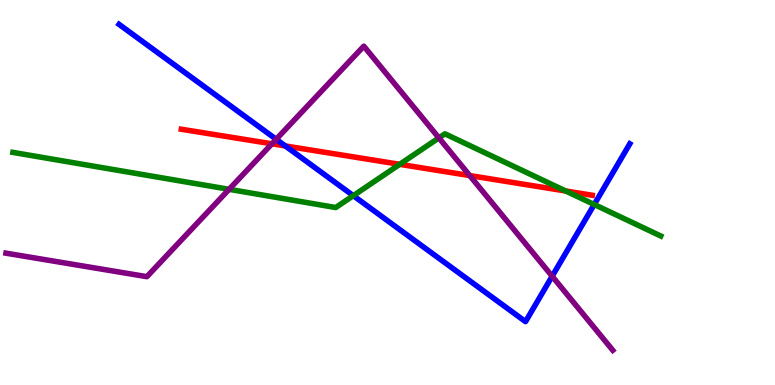[{'lines': ['blue', 'red'], 'intersections': [{'x': 3.68, 'y': 6.21}]}, {'lines': ['green', 'red'], 'intersections': [{'x': 5.16, 'y': 5.73}, {'x': 7.3, 'y': 5.04}]}, {'lines': ['purple', 'red'], 'intersections': [{'x': 3.51, 'y': 6.26}, {'x': 6.06, 'y': 5.44}]}, {'lines': ['blue', 'green'], 'intersections': [{'x': 4.56, 'y': 4.92}, {'x': 7.67, 'y': 4.69}]}, {'lines': ['blue', 'purple'], 'intersections': [{'x': 3.56, 'y': 6.38}, {'x': 7.12, 'y': 2.82}]}, {'lines': ['green', 'purple'], 'intersections': [{'x': 2.96, 'y': 5.08}, {'x': 5.66, 'y': 6.42}]}]